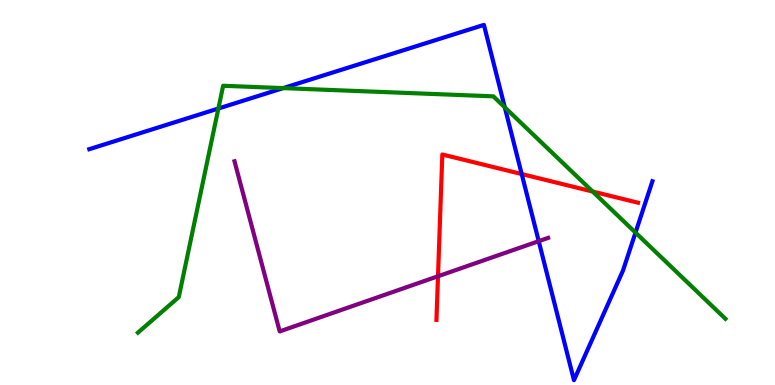[{'lines': ['blue', 'red'], 'intersections': [{'x': 6.73, 'y': 5.48}]}, {'lines': ['green', 'red'], 'intersections': [{'x': 7.65, 'y': 5.03}]}, {'lines': ['purple', 'red'], 'intersections': [{'x': 5.65, 'y': 2.82}]}, {'lines': ['blue', 'green'], 'intersections': [{'x': 2.82, 'y': 7.18}, {'x': 3.65, 'y': 7.71}, {'x': 6.51, 'y': 7.21}, {'x': 8.2, 'y': 3.96}]}, {'lines': ['blue', 'purple'], 'intersections': [{'x': 6.95, 'y': 3.74}]}, {'lines': ['green', 'purple'], 'intersections': []}]